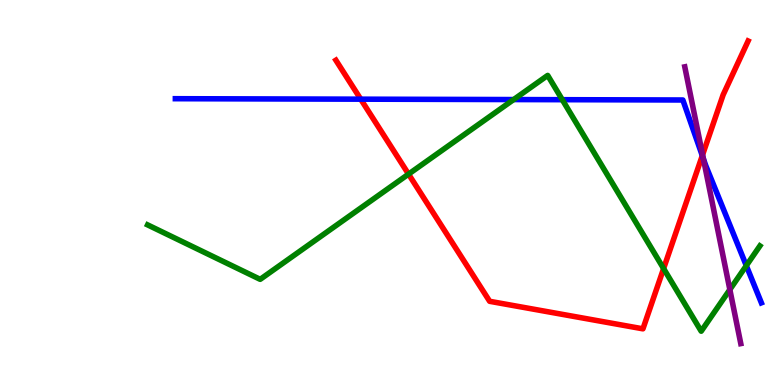[{'lines': ['blue', 'red'], 'intersections': [{'x': 4.65, 'y': 7.42}, {'x': 9.06, 'y': 5.96}]}, {'lines': ['green', 'red'], 'intersections': [{'x': 5.27, 'y': 5.48}, {'x': 8.56, 'y': 3.02}]}, {'lines': ['purple', 'red'], 'intersections': [{'x': 9.07, 'y': 5.98}]}, {'lines': ['blue', 'green'], 'intersections': [{'x': 6.63, 'y': 7.41}, {'x': 7.26, 'y': 7.41}, {'x': 9.63, 'y': 3.1}]}, {'lines': ['blue', 'purple'], 'intersections': [{'x': 9.08, 'y': 5.87}]}, {'lines': ['green', 'purple'], 'intersections': [{'x': 9.42, 'y': 2.48}]}]